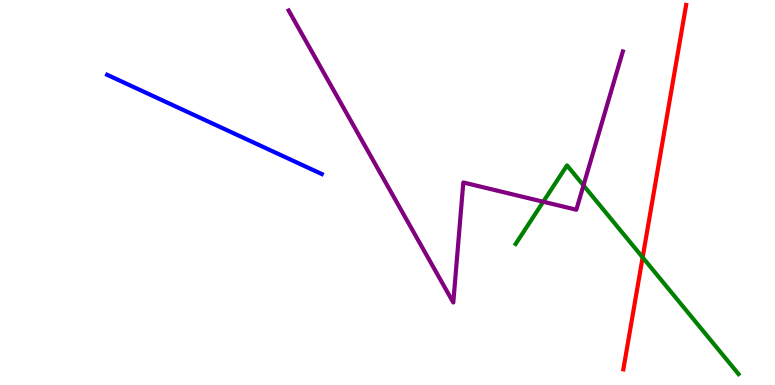[{'lines': ['blue', 'red'], 'intersections': []}, {'lines': ['green', 'red'], 'intersections': [{'x': 8.29, 'y': 3.31}]}, {'lines': ['purple', 'red'], 'intersections': []}, {'lines': ['blue', 'green'], 'intersections': []}, {'lines': ['blue', 'purple'], 'intersections': []}, {'lines': ['green', 'purple'], 'intersections': [{'x': 7.01, 'y': 4.76}, {'x': 7.53, 'y': 5.18}]}]